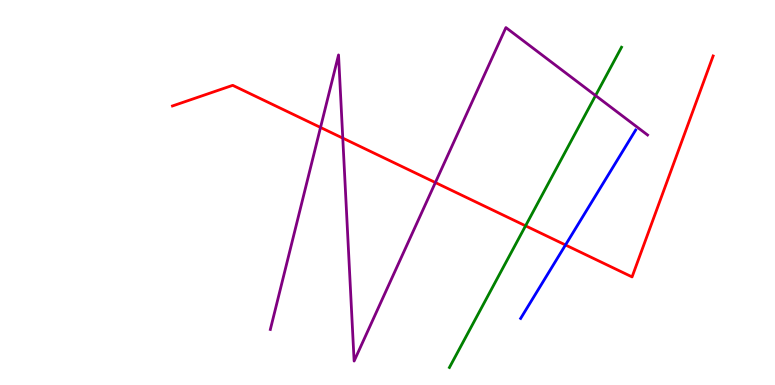[{'lines': ['blue', 'red'], 'intersections': [{'x': 7.3, 'y': 3.64}]}, {'lines': ['green', 'red'], 'intersections': [{'x': 6.78, 'y': 4.13}]}, {'lines': ['purple', 'red'], 'intersections': [{'x': 4.14, 'y': 6.69}, {'x': 4.42, 'y': 6.41}, {'x': 5.62, 'y': 5.26}]}, {'lines': ['blue', 'green'], 'intersections': []}, {'lines': ['blue', 'purple'], 'intersections': []}, {'lines': ['green', 'purple'], 'intersections': [{'x': 7.68, 'y': 7.52}]}]